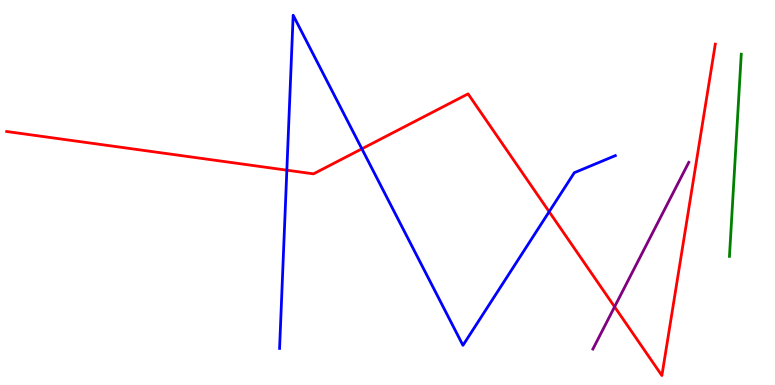[{'lines': ['blue', 'red'], 'intersections': [{'x': 3.7, 'y': 5.58}, {'x': 4.67, 'y': 6.13}, {'x': 7.09, 'y': 4.5}]}, {'lines': ['green', 'red'], 'intersections': []}, {'lines': ['purple', 'red'], 'intersections': [{'x': 7.93, 'y': 2.03}]}, {'lines': ['blue', 'green'], 'intersections': []}, {'lines': ['blue', 'purple'], 'intersections': []}, {'lines': ['green', 'purple'], 'intersections': []}]